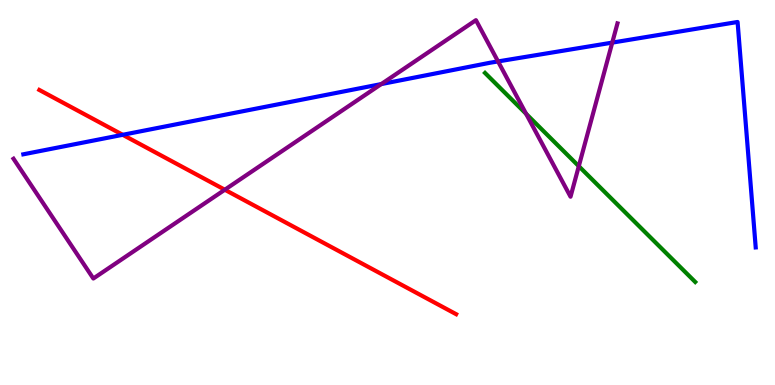[{'lines': ['blue', 'red'], 'intersections': [{'x': 1.58, 'y': 6.5}]}, {'lines': ['green', 'red'], 'intersections': []}, {'lines': ['purple', 'red'], 'intersections': [{'x': 2.9, 'y': 5.07}]}, {'lines': ['blue', 'green'], 'intersections': []}, {'lines': ['blue', 'purple'], 'intersections': [{'x': 4.92, 'y': 7.82}, {'x': 6.43, 'y': 8.4}, {'x': 7.9, 'y': 8.89}]}, {'lines': ['green', 'purple'], 'intersections': [{'x': 6.79, 'y': 7.04}, {'x': 7.47, 'y': 5.68}]}]